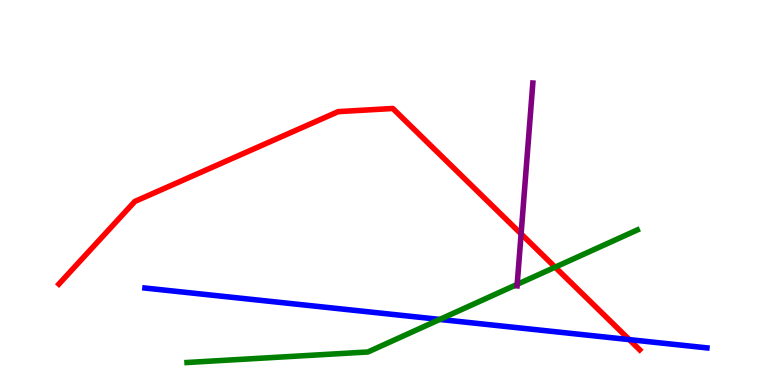[{'lines': ['blue', 'red'], 'intersections': [{'x': 8.12, 'y': 1.18}]}, {'lines': ['green', 'red'], 'intersections': [{'x': 7.16, 'y': 3.06}]}, {'lines': ['purple', 'red'], 'intersections': [{'x': 6.72, 'y': 3.92}]}, {'lines': ['blue', 'green'], 'intersections': [{'x': 5.67, 'y': 1.7}]}, {'lines': ['blue', 'purple'], 'intersections': []}, {'lines': ['green', 'purple'], 'intersections': [{'x': 6.67, 'y': 2.61}]}]